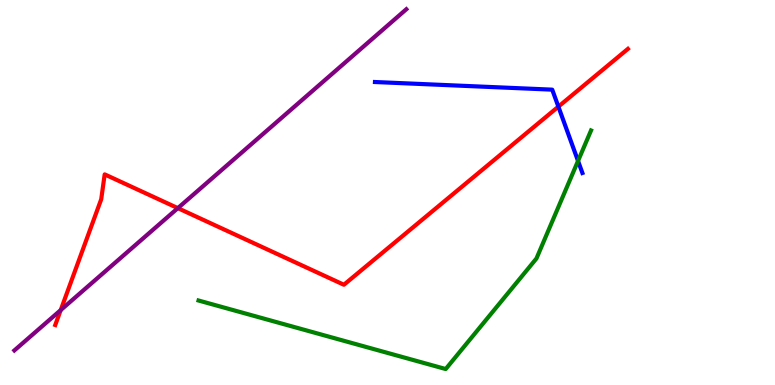[{'lines': ['blue', 'red'], 'intersections': [{'x': 7.2, 'y': 7.23}]}, {'lines': ['green', 'red'], 'intersections': []}, {'lines': ['purple', 'red'], 'intersections': [{'x': 0.783, 'y': 1.95}, {'x': 2.29, 'y': 4.59}]}, {'lines': ['blue', 'green'], 'intersections': [{'x': 7.46, 'y': 5.82}]}, {'lines': ['blue', 'purple'], 'intersections': []}, {'lines': ['green', 'purple'], 'intersections': []}]